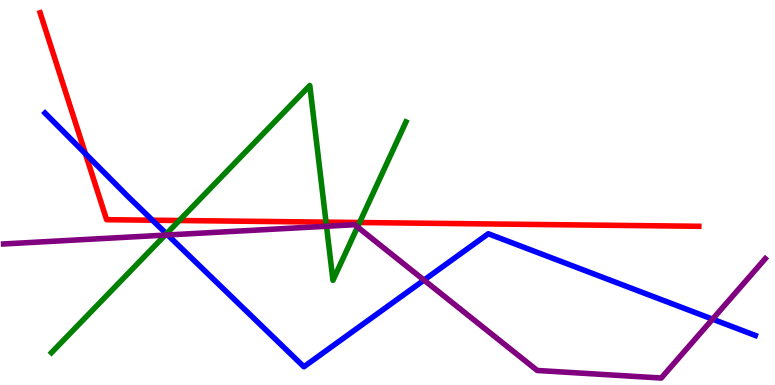[{'lines': ['blue', 'red'], 'intersections': [{'x': 1.1, 'y': 6.01}, {'x': 1.97, 'y': 4.28}]}, {'lines': ['green', 'red'], 'intersections': [{'x': 2.31, 'y': 4.27}, {'x': 4.21, 'y': 4.23}, {'x': 4.64, 'y': 4.22}]}, {'lines': ['purple', 'red'], 'intersections': []}, {'lines': ['blue', 'green'], 'intersections': [{'x': 2.15, 'y': 3.93}]}, {'lines': ['blue', 'purple'], 'intersections': [{'x': 2.16, 'y': 3.9}, {'x': 5.47, 'y': 2.72}, {'x': 9.19, 'y': 1.71}]}, {'lines': ['green', 'purple'], 'intersections': [{'x': 2.13, 'y': 3.89}, {'x': 4.21, 'y': 4.12}, {'x': 4.61, 'y': 4.1}]}]